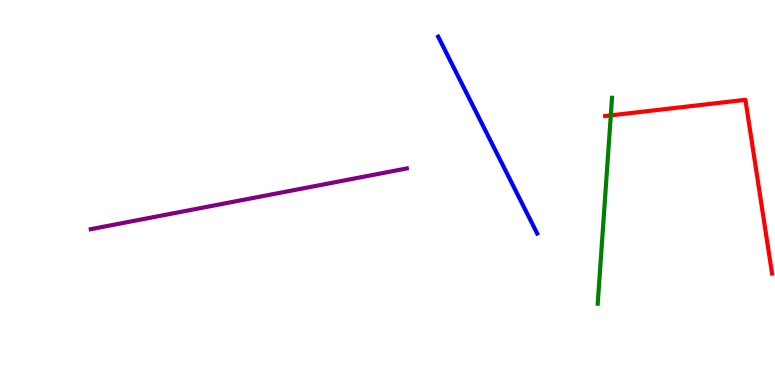[{'lines': ['blue', 'red'], 'intersections': []}, {'lines': ['green', 'red'], 'intersections': [{'x': 7.88, 'y': 7.0}]}, {'lines': ['purple', 'red'], 'intersections': []}, {'lines': ['blue', 'green'], 'intersections': []}, {'lines': ['blue', 'purple'], 'intersections': []}, {'lines': ['green', 'purple'], 'intersections': []}]